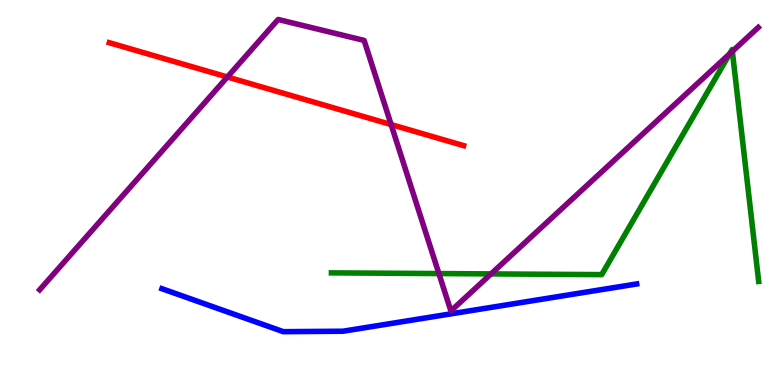[{'lines': ['blue', 'red'], 'intersections': []}, {'lines': ['green', 'red'], 'intersections': []}, {'lines': ['purple', 'red'], 'intersections': [{'x': 2.93, 'y': 8.0}, {'x': 5.05, 'y': 6.76}]}, {'lines': ['blue', 'green'], 'intersections': []}, {'lines': ['blue', 'purple'], 'intersections': []}, {'lines': ['green', 'purple'], 'intersections': [{'x': 5.66, 'y': 2.89}, {'x': 6.34, 'y': 2.89}, {'x': 9.41, 'y': 8.6}, {'x': 9.45, 'y': 8.67}]}]